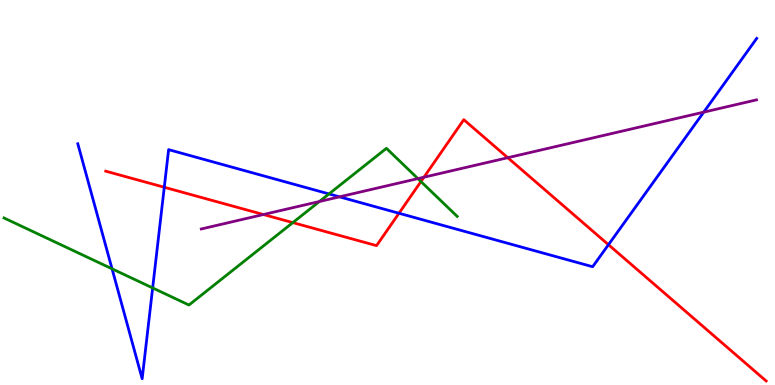[{'lines': ['blue', 'red'], 'intersections': [{'x': 2.12, 'y': 5.14}, {'x': 5.15, 'y': 4.46}, {'x': 7.85, 'y': 3.64}]}, {'lines': ['green', 'red'], 'intersections': [{'x': 3.78, 'y': 4.22}, {'x': 5.43, 'y': 5.28}]}, {'lines': ['purple', 'red'], 'intersections': [{'x': 3.4, 'y': 4.43}, {'x': 5.47, 'y': 5.4}, {'x': 6.55, 'y': 5.9}]}, {'lines': ['blue', 'green'], 'intersections': [{'x': 1.45, 'y': 3.02}, {'x': 1.97, 'y': 2.52}, {'x': 4.24, 'y': 4.96}]}, {'lines': ['blue', 'purple'], 'intersections': [{'x': 4.38, 'y': 4.89}, {'x': 9.08, 'y': 7.09}]}, {'lines': ['green', 'purple'], 'intersections': [{'x': 4.12, 'y': 4.77}, {'x': 5.39, 'y': 5.36}]}]